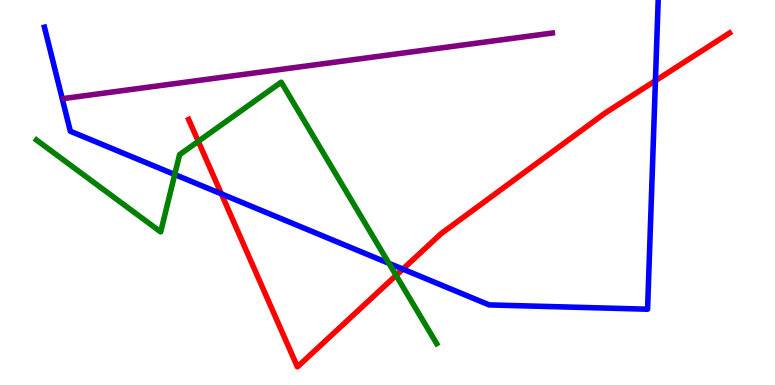[{'lines': ['blue', 'red'], 'intersections': [{'x': 2.86, 'y': 4.96}, {'x': 5.2, 'y': 3.01}, {'x': 8.46, 'y': 7.9}]}, {'lines': ['green', 'red'], 'intersections': [{'x': 2.56, 'y': 6.33}, {'x': 5.11, 'y': 2.85}]}, {'lines': ['purple', 'red'], 'intersections': []}, {'lines': ['blue', 'green'], 'intersections': [{'x': 2.25, 'y': 5.47}, {'x': 5.02, 'y': 3.16}]}, {'lines': ['blue', 'purple'], 'intersections': []}, {'lines': ['green', 'purple'], 'intersections': []}]